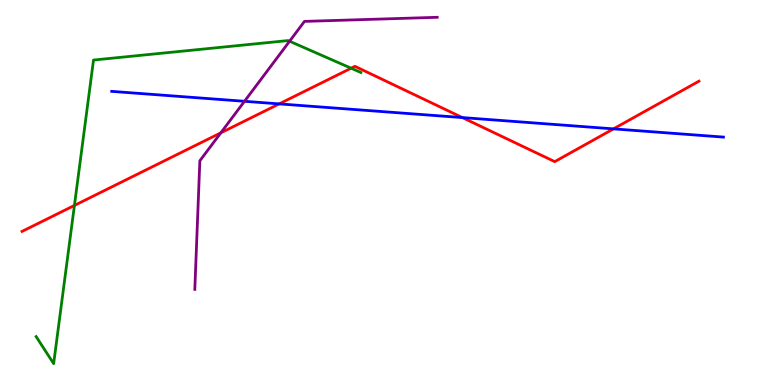[{'lines': ['blue', 'red'], 'intersections': [{'x': 3.6, 'y': 7.3}, {'x': 5.97, 'y': 6.95}, {'x': 7.92, 'y': 6.65}]}, {'lines': ['green', 'red'], 'intersections': [{'x': 0.96, 'y': 4.66}, {'x': 4.53, 'y': 8.23}]}, {'lines': ['purple', 'red'], 'intersections': [{'x': 2.85, 'y': 6.55}]}, {'lines': ['blue', 'green'], 'intersections': []}, {'lines': ['blue', 'purple'], 'intersections': [{'x': 3.15, 'y': 7.37}]}, {'lines': ['green', 'purple'], 'intersections': [{'x': 3.74, 'y': 8.93}]}]